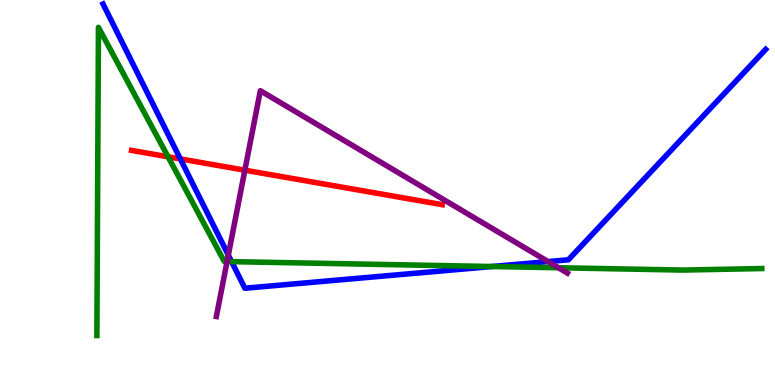[{'lines': ['blue', 'red'], 'intersections': [{'x': 2.33, 'y': 5.87}]}, {'lines': ['green', 'red'], 'intersections': [{'x': 2.17, 'y': 5.93}]}, {'lines': ['purple', 'red'], 'intersections': [{'x': 3.16, 'y': 5.58}]}, {'lines': ['blue', 'green'], 'intersections': [{'x': 2.99, 'y': 3.2}, {'x': 6.35, 'y': 3.08}]}, {'lines': ['blue', 'purple'], 'intersections': [{'x': 2.95, 'y': 3.37}, {'x': 7.07, 'y': 3.21}]}, {'lines': ['green', 'purple'], 'intersections': [{'x': 2.93, 'y': 3.21}, {'x': 7.21, 'y': 3.05}]}]